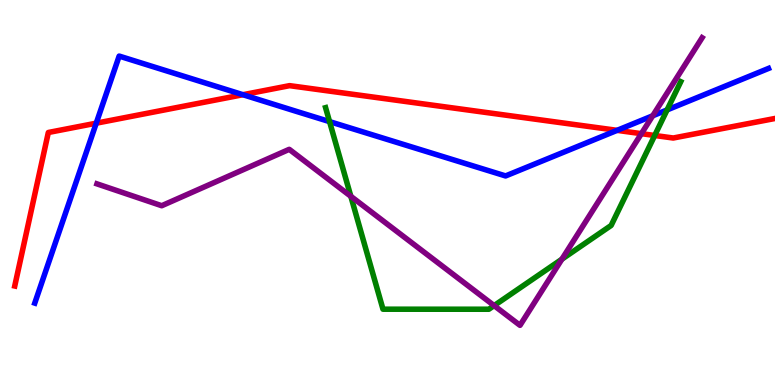[{'lines': ['blue', 'red'], 'intersections': [{'x': 1.24, 'y': 6.8}, {'x': 3.13, 'y': 7.54}, {'x': 7.96, 'y': 6.61}]}, {'lines': ['green', 'red'], 'intersections': [{'x': 8.45, 'y': 6.48}]}, {'lines': ['purple', 'red'], 'intersections': [{'x': 8.28, 'y': 6.53}]}, {'lines': ['blue', 'green'], 'intersections': [{'x': 4.25, 'y': 6.84}, {'x': 8.61, 'y': 7.15}]}, {'lines': ['blue', 'purple'], 'intersections': [{'x': 8.42, 'y': 6.99}]}, {'lines': ['green', 'purple'], 'intersections': [{'x': 4.53, 'y': 4.9}, {'x': 6.38, 'y': 2.06}, {'x': 7.25, 'y': 3.27}]}]